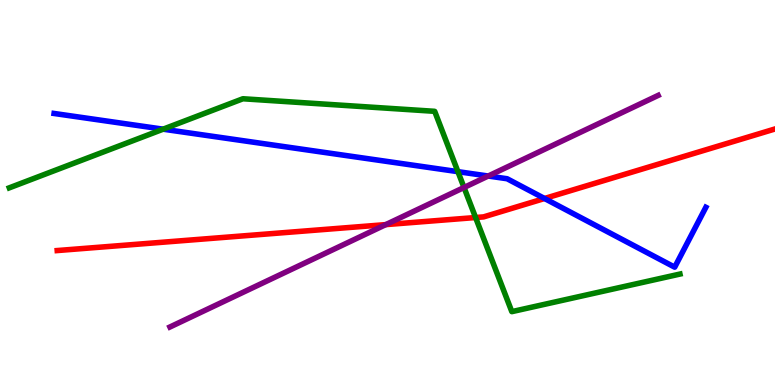[{'lines': ['blue', 'red'], 'intersections': [{'x': 7.03, 'y': 4.84}]}, {'lines': ['green', 'red'], 'intersections': [{'x': 6.14, 'y': 4.35}]}, {'lines': ['purple', 'red'], 'intersections': [{'x': 4.98, 'y': 4.17}]}, {'lines': ['blue', 'green'], 'intersections': [{'x': 2.1, 'y': 6.64}, {'x': 5.91, 'y': 5.54}]}, {'lines': ['blue', 'purple'], 'intersections': [{'x': 6.3, 'y': 5.43}]}, {'lines': ['green', 'purple'], 'intersections': [{'x': 5.99, 'y': 5.13}]}]